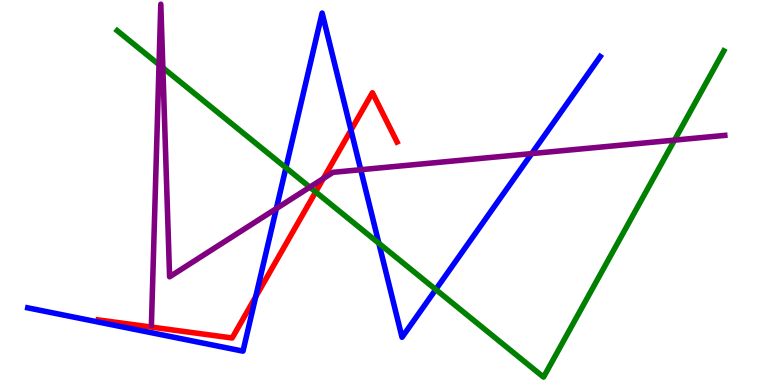[{'lines': ['blue', 'red'], 'intersections': [{'x': 3.3, 'y': 2.29}, {'x': 4.53, 'y': 6.62}]}, {'lines': ['green', 'red'], 'intersections': [{'x': 4.07, 'y': 5.01}]}, {'lines': ['purple', 'red'], 'intersections': [{'x': 4.17, 'y': 5.36}]}, {'lines': ['blue', 'green'], 'intersections': [{'x': 3.69, 'y': 5.64}, {'x': 4.89, 'y': 3.68}, {'x': 5.62, 'y': 2.48}]}, {'lines': ['blue', 'purple'], 'intersections': [{'x': 3.57, 'y': 4.58}, {'x': 4.65, 'y': 5.59}, {'x': 6.86, 'y': 6.01}]}, {'lines': ['green', 'purple'], 'intersections': [{'x': 2.05, 'y': 8.32}, {'x': 2.1, 'y': 8.24}, {'x': 4.0, 'y': 5.14}, {'x': 8.7, 'y': 6.36}]}]